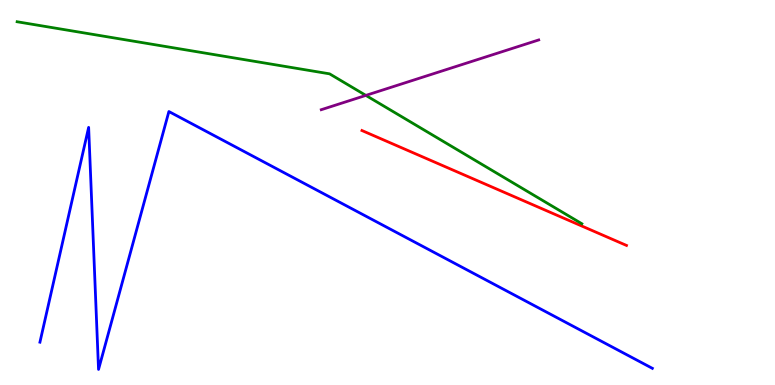[{'lines': ['blue', 'red'], 'intersections': []}, {'lines': ['green', 'red'], 'intersections': []}, {'lines': ['purple', 'red'], 'intersections': []}, {'lines': ['blue', 'green'], 'intersections': []}, {'lines': ['blue', 'purple'], 'intersections': []}, {'lines': ['green', 'purple'], 'intersections': [{'x': 4.72, 'y': 7.52}]}]